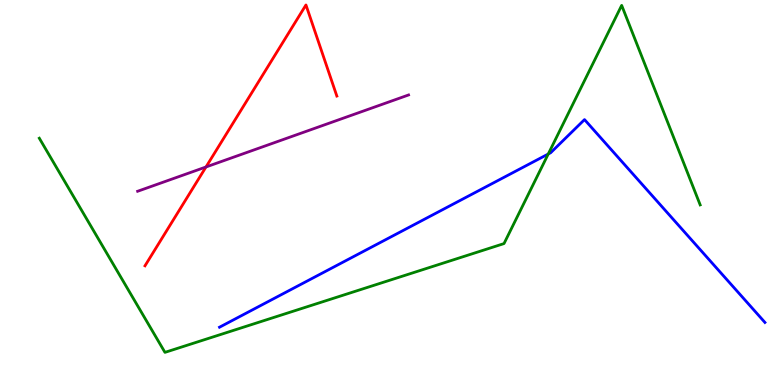[{'lines': ['blue', 'red'], 'intersections': []}, {'lines': ['green', 'red'], 'intersections': []}, {'lines': ['purple', 'red'], 'intersections': [{'x': 2.66, 'y': 5.66}]}, {'lines': ['blue', 'green'], 'intersections': [{'x': 7.07, 'y': 6.0}]}, {'lines': ['blue', 'purple'], 'intersections': []}, {'lines': ['green', 'purple'], 'intersections': []}]